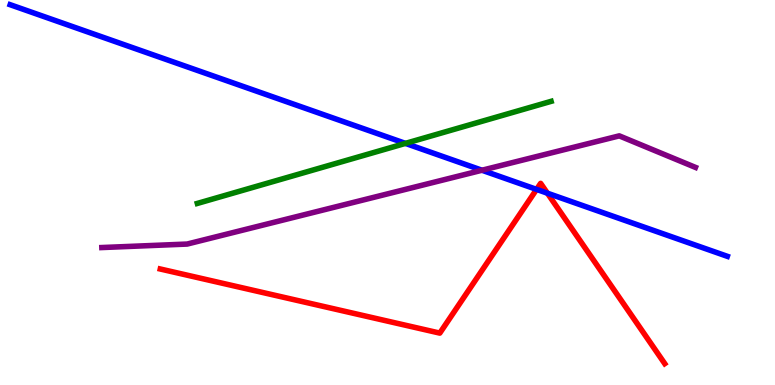[{'lines': ['blue', 'red'], 'intersections': [{'x': 6.92, 'y': 5.08}, {'x': 7.06, 'y': 4.98}]}, {'lines': ['green', 'red'], 'intersections': []}, {'lines': ['purple', 'red'], 'intersections': []}, {'lines': ['blue', 'green'], 'intersections': [{'x': 5.23, 'y': 6.28}]}, {'lines': ['blue', 'purple'], 'intersections': [{'x': 6.22, 'y': 5.58}]}, {'lines': ['green', 'purple'], 'intersections': []}]